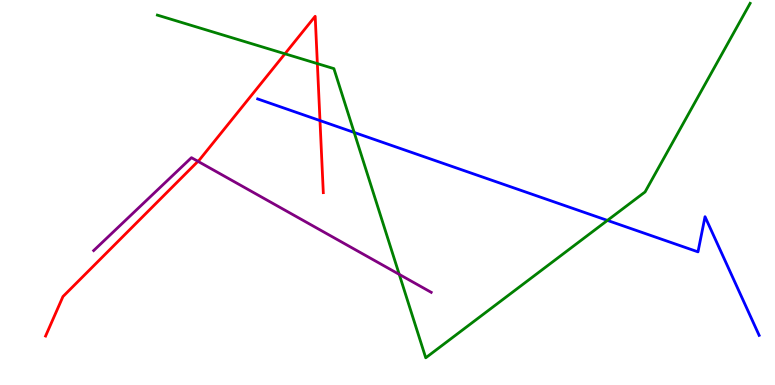[{'lines': ['blue', 'red'], 'intersections': [{'x': 4.13, 'y': 6.87}]}, {'lines': ['green', 'red'], 'intersections': [{'x': 3.68, 'y': 8.6}, {'x': 4.1, 'y': 8.35}]}, {'lines': ['purple', 'red'], 'intersections': [{'x': 2.55, 'y': 5.81}]}, {'lines': ['blue', 'green'], 'intersections': [{'x': 4.57, 'y': 6.56}, {'x': 7.84, 'y': 4.28}]}, {'lines': ['blue', 'purple'], 'intersections': []}, {'lines': ['green', 'purple'], 'intersections': [{'x': 5.15, 'y': 2.87}]}]